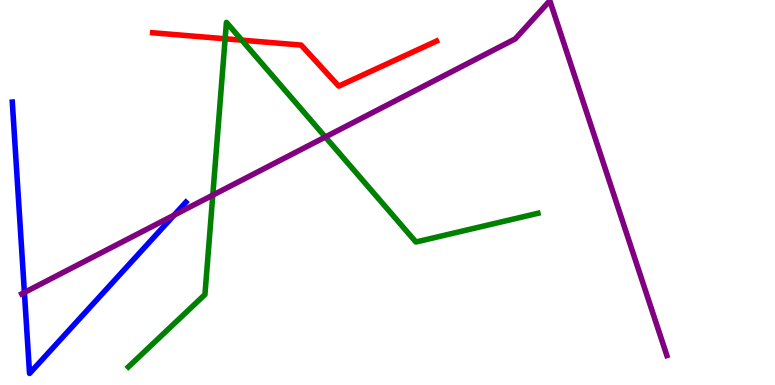[{'lines': ['blue', 'red'], 'intersections': []}, {'lines': ['green', 'red'], 'intersections': [{'x': 2.9, 'y': 8.99}, {'x': 3.12, 'y': 8.96}]}, {'lines': ['purple', 'red'], 'intersections': []}, {'lines': ['blue', 'green'], 'intersections': []}, {'lines': ['blue', 'purple'], 'intersections': [{'x': 0.315, 'y': 2.4}, {'x': 2.25, 'y': 4.41}]}, {'lines': ['green', 'purple'], 'intersections': [{'x': 2.75, 'y': 4.93}, {'x': 4.2, 'y': 6.44}]}]